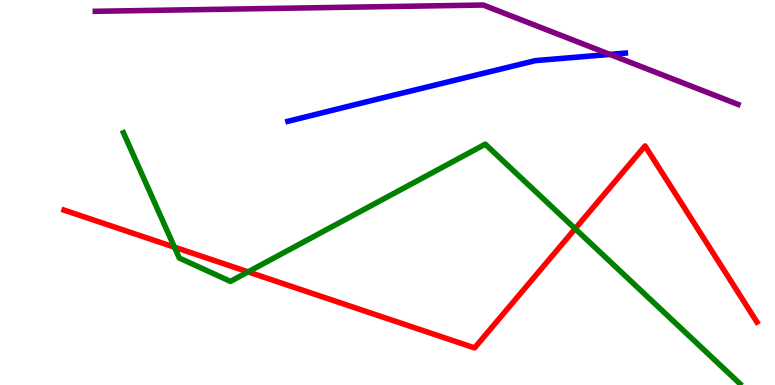[{'lines': ['blue', 'red'], 'intersections': []}, {'lines': ['green', 'red'], 'intersections': [{'x': 2.25, 'y': 3.58}, {'x': 3.2, 'y': 2.94}, {'x': 7.42, 'y': 4.06}]}, {'lines': ['purple', 'red'], 'intersections': []}, {'lines': ['blue', 'green'], 'intersections': []}, {'lines': ['blue', 'purple'], 'intersections': [{'x': 7.87, 'y': 8.59}]}, {'lines': ['green', 'purple'], 'intersections': []}]